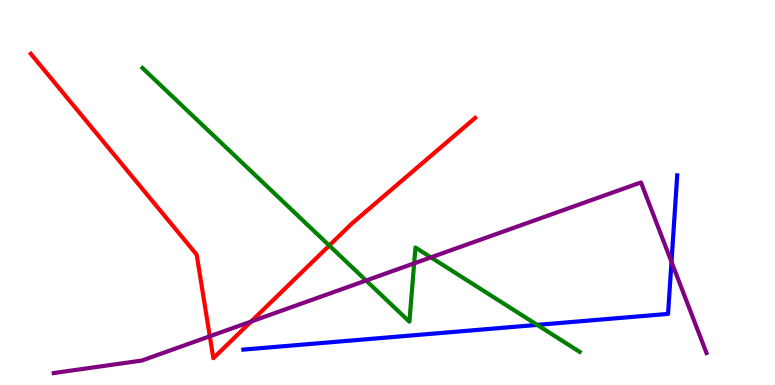[{'lines': ['blue', 'red'], 'intersections': []}, {'lines': ['green', 'red'], 'intersections': [{'x': 4.25, 'y': 3.62}]}, {'lines': ['purple', 'red'], 'intersections': [{'x': 2.71, 'y': 1.27}, {'x': 3.24, 'y': 1.65}]}, {'lines': ['blue', 'green'], 'intersections': [{'x': 6.93, 'y': 1.56}]}, {'lines': ['blue', 'purple'], 'intersections': [{'x': 8.66, 'y': 3.2}]}, {'lines': ['green', 'purple'], 'intersections': [{'x': 4.72, 'y': 2.71}, {'x': 5.34, 'y': 3.16}, {'x': 5.56, 'y': 3.31}]}]